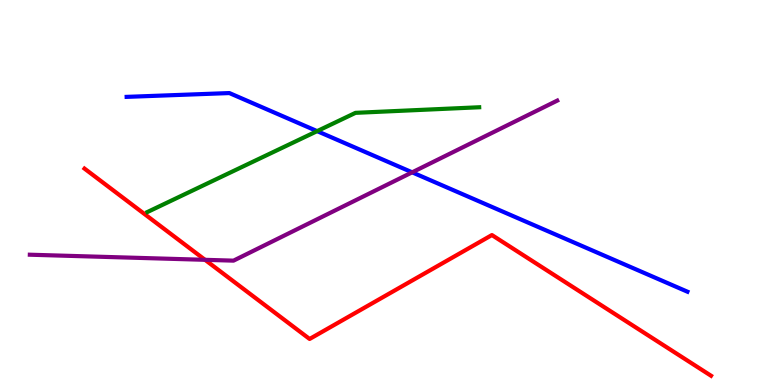[{'lines': ['blue', 'red'], 'intersections': []}, {'lines': ['green', 'red'], 'intersections': []}, {'lines': ['purple', 'red'], 'intersections': [{'x': 2.65, 'y': 3.25}]}, {'lines': ['blue', 'green'], 'intersections': [{'x': 4.09, 'y': 6.59}]}, {'lines': ['blue', 'purple'], 'intersections': [{'x': 5.32, 'y': 5.52}]}, {'lines': ['green', 'purple'], 'intersections': []}]